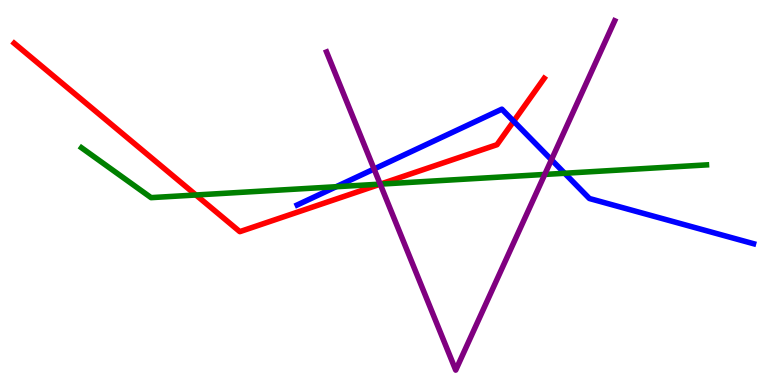[{'lines': ['blue', 'red'], 'intersections': [{'x': 6.63, 'y': 6.85}]}, {'lines': ['green', 'red'], 'intersections': [{'x': 2.53, 'y': 4.94}, {'x': 4.91, 'y': 5.22}]}, {'lines': ['purple', 'red'], 'intersections': [{'x': 4.91, 'y': 5.22}]}, {'lines': ['blue', 'green'], 'intersections': [{'x': 4.34, 'y': 5.15}, {'x': 7.29, 'y': 5.5}]}, {'lines': ['blue', 'purple'], 'intersections': [{'x': 4.83, 'y': 5.61}, {'x': 7.12, 'y': 5.85}]}, {'lines': ['green', 'purple'], 'intersections': [{'x': 4.91, 'y': 5.22}, {'x': 7.03, 'y': 5.47}]}]